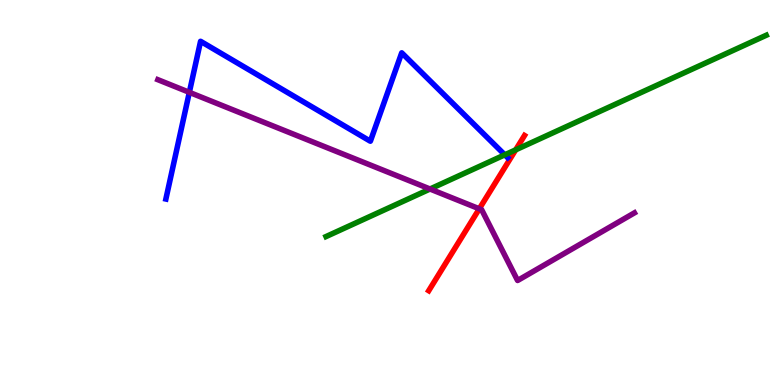[{'lines': ['blue', 'red'], 'intersections': []}, {'lines': ['green', 'red'], 'intersections': [{'x': 6.65, 'y': 6.11}]}, {'lines': ['purple', 'red'], 'intersections': [{'x': 6.18, 'y': 4.58}]}, {'lines': ['blue', 'green'], 'intersections': [{'x': 6.51, 'y': 5.98}]}, {'lines': ['blue', 'purple'], 'intersections': [{'x': 2.44, 'y': 7.6}]}, {'lines': ['green', 'purple'], 'intersections': [{'x': 5.55, 'y': 5.09}]}]